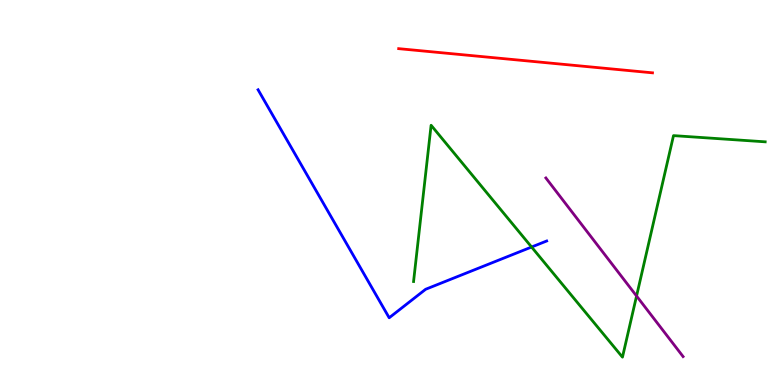[{'lines': ['blue', 'red'], 'intersections': []}, {'lines': ['green', 'red'], 'intersections': []}, {'lines': ['purple', 'red'], 'intersections': []}, {'lines': ['blue', 'green'], 'intersections': [{'x': 6.86, 'y': 3.58}]}, {'lines': ['blue', 'purple'], 'intersections': []}, {'lines': ['green', 'purple'], 'intersections': [{'x': 8.21, 'y': 2.31}]}]